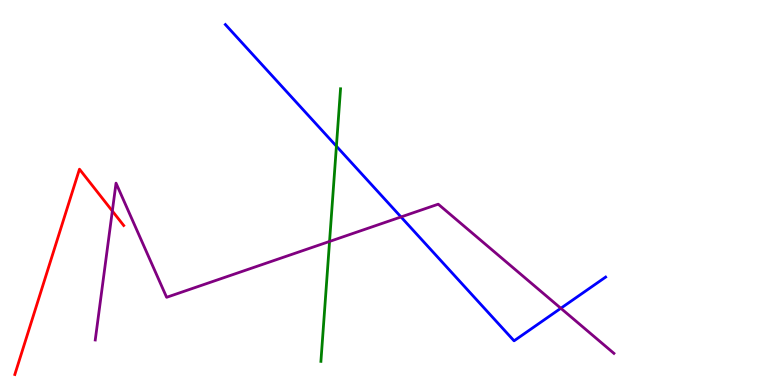[{'lines': ['blue', 'red'], 'intersections': []}, {'lines': ['green', 'red'], 'intersections': []}, {'lines': ['purple', 'red'], 'intersections': [{'x': 1.45, 'y': 4.52}]}, {'lines': ['blue', 'green'], 'intersections': [{'x': 4.34, 'y': 6.2}]}, {'lines': ['blue', 'purple'], 'intersections': [{'x': 5.17, 'y': 4.36}, {'x': 7.24, 'y': 1.99}]}, {'lines': ['green', 'purple'], 'intersections': [{'x': 4.25, 'y': 3.73}]}]